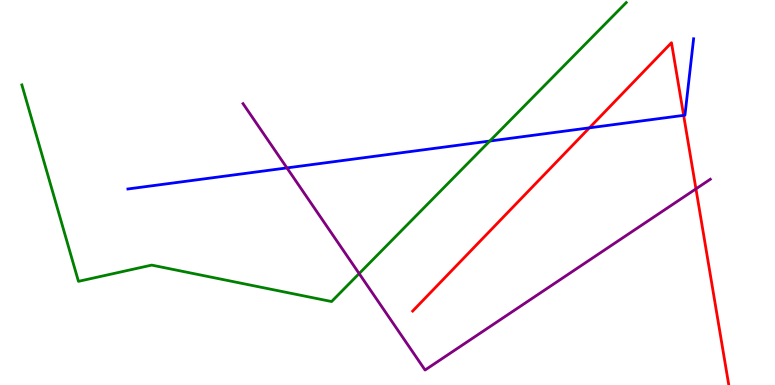[{'lines': ['blue', 'red'], 'intersections': [{'x': 7.61, 'y': 6.68}, {'x': 8.82, 'y': 7.0}]}, {'lines': ['green', 'red'], 'intersections': []}, {'lines': ['purple', 'red'], 'intersections': [{'x': 8.98, 'y': 5.09}]}, {'lines': ['blue', 'green'], 'intersections': [{'x': 6.32, 'y': 6.34}]}, {'lines': ['blue', 'purple'], 'intersections': [{'x': 3.7, 'y': 5.64}]}, {'lines': ['green', 'purple'], 'intersections': [{'x': 4.63, 'y': 2.89}]}]